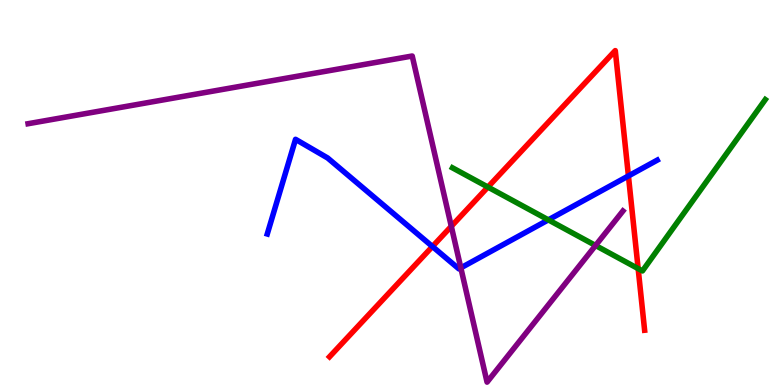[{'lines': ['blue', 'red'], 'intersections': [{'x': 5.58, 'y': 3.6}, {'x': 8.11, 'y': 5.43}]}, {'lines': ['green', 'red'], 'intersections': [{'x': 6.3, 'y': 5.14}, {'x': 8.23, 'y': 3.02}]}, {'lines': ['purple', 'red'], 'intersections': [{'x': 5.82, 'y': 4.12}]}, {'lines': ['blue', 'green'], 'intersections': [{'x': 7.08, 'y': 4.29}]}, {'lines': ['blue', 'purple'], 'intersections': [{'x': 5.95, 'y': 3.04}]}, {'lines': ['green', 'purple'], 'intersections': [{'x': 7.68, 'y': 3.62}]}]